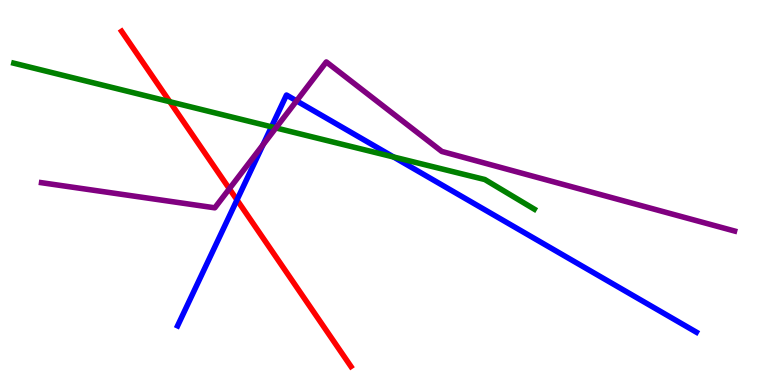[{'lines': ['blue', 'red'], 'intersections': [{'x': 3.06, 'y': 4.81}]}, {'lines': ['green', 'red'], 'intersections': [{'x': 2.19, 'y': 7.36}]}, {'lines': ['purple', 'red'], 'intersections': [{'x': 2.96, 'y': 5.1}]}, {'lines': ['blue', 'green'], 'intersections': [{'x': 3.5, 'y': 6.71}, {'x': 5.08, 'y': 5.92}]}, {'lines': ['blue', 'purple'], 'intersections': [{'x': 3.39, 'y': 6.24}, {'x': 3.83, 'y': 7.38}]}, {'lines': ['green', 'purple'], 'intersections': [{'x': 3.56, 'y': 6.68}]}]